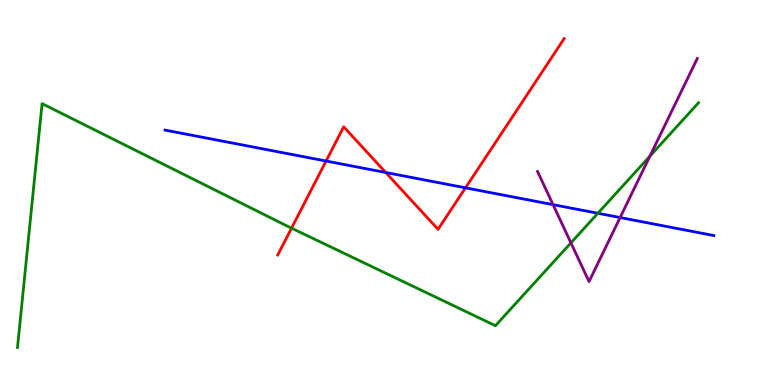[{'lines': ['blue', 'red'], 'intersections': [{'x': 4.21, 'y': 5.82}, {'x': 4.98, 'y': 5.52}, {'x': 6.01, 'y': 5.12}]}, {'lines': ['green', 'red'], 'intersections': [{'x': 3.76, 'y': 4.07}]}, {'lines': ['purple', 'red'], 'intersections': []}, {'lines': ['blue', 'green'], 'intersections': [{'x': 7.71, 'y': 4.46}]}, {'lines': ['blue', 'purple'], 'intersections': [{'x': 7.14, 'y': 4.68}, {'x': 8.0, 'y': 4.35}]}, {'lines': ['green', 'purple'], 'intersections': [{'x': 7.37, 'y': 3.69}, {'x': 8.39, 'y': 5.94}]}]